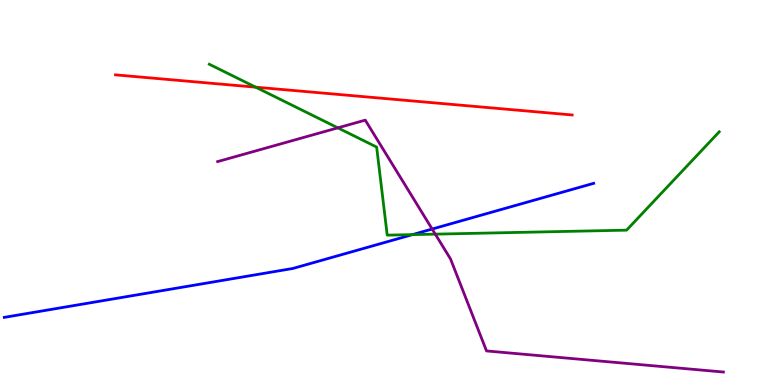[{'lines': ['blue', 'red'], 'intersections': []}, {'lines': ['green', 'red'], 'intersections': [{'x': 3.3, 'y': 7.74}]}, {'lines': ['purple', 'red'], 'intersections': []}, {'lines': ['blue', 'green'], 'intersections': [{'x': 5.32, 'y': 3.91}]}, {'lines': ['blue', 'purple'], 'intersections': [{'x': 5.58, 'y': 4.05}]}, {'lines': ['green', 'purple'], 'intersections': [{'x': 4.36, 'y': 6.68}, {'x': 5.62, 'y': 3.92}]}]